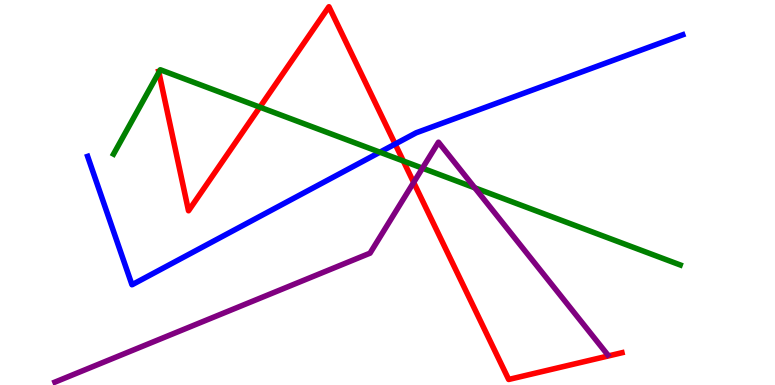[{'lines': ['blue', 'red'], 'intersections': [{'x': 5.1, 'y': 6.26}]}, {'lines': ['green', 'red'], 'intersections': [{'x': 2.05, 'y': 8.12}, {'x': 3.35, 'y': 7.22}, {'x': 5.2, 'y': 5.82}]}, {'lines': ['purple', 'red'], 'intersections': [{'x': 5.34, 'y': 5.26}]}, {'lines': ['blue', 'green'], 'intersections': [{'x': 4.9, 'y': 6.05}]}, {'lines': ['blue', 'purple'], 'intersections': []}, {'lines': ['green', 'purple'], 'intersections': [{'x': 5.45, 'y': 5.63}, {'x': 6.13, 'y': 5.12}]}]